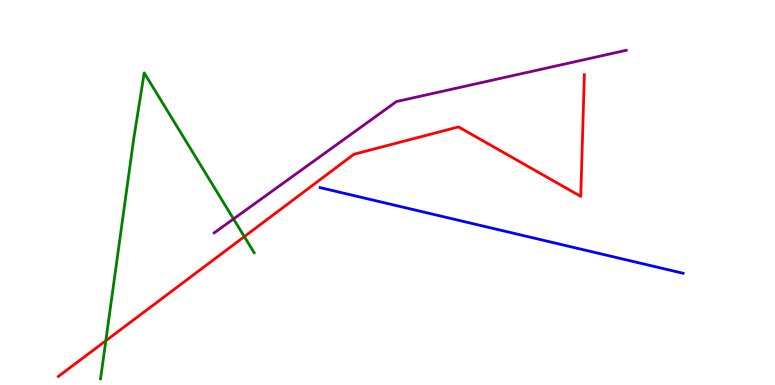[{'lines': ['blue', 'red'], 'intersections': []}, {'lines': ['green', 'red'], 'intersections': [{'x': 1.37, 'y': 1.15}, {'x': 3.15, 'y': 3.85}]}, {'lines': ['purple', 'red'], 'intersections': []}, {'lines': ['blue', 'green'], 'intersections': []}, {'lines': ['blue', 'purple'], 'intersections': []}, {'lines': ['green', 'purple'], 'intersections': [{'x': 3.01, 'y': 4.31}]}]